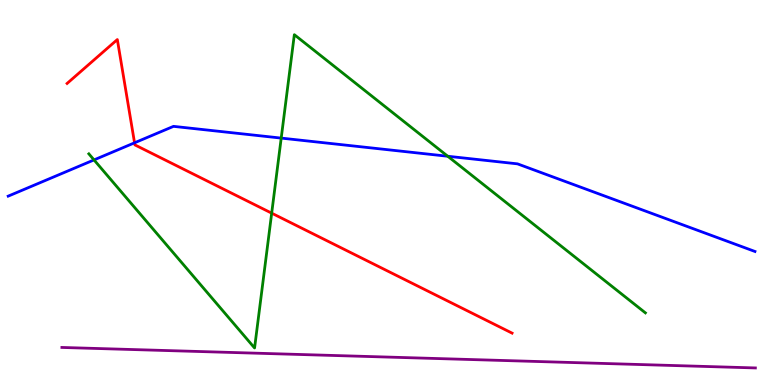[{'lines': ['blue', 'red'], 'intersections': [{'x': 1.74, 'y': 6.29}]}, {'lines': ['green', 'red'], 'intersections': [{'x': 3.51, 'y': 4.46}]}, {'lines': ['purple', 'red'], 'intersections': []}, {'lines': ['blue', 'green'], 'intersections': [{'x': 1.21, 'y': 5.85}, {'x': 3.63, 'y': 6.41}, {'x': 5.78, 'y': 5.94}]}, {'lines': ['blue', 'purple'], 'intersections': []}, {'lines': ['green', 'purple'], 'intersections': []}]